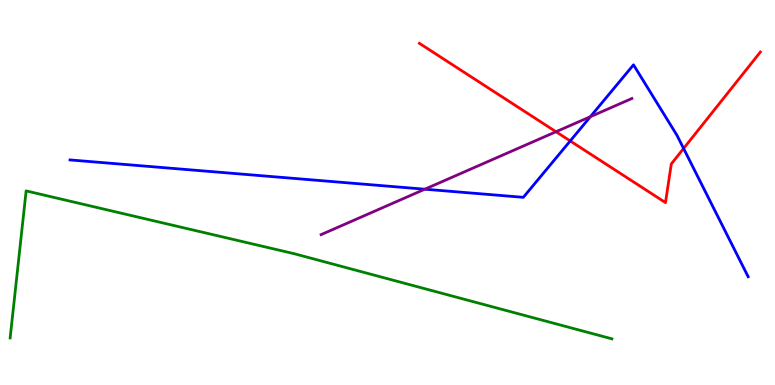[{'lines': ['blue', 'red'], 'intersections': [{'x': 7.36, 'y': 6.34}, {'x': 8.82, 'y': 6.14}]}, {'lines': ['green', 'red'], 'intersections': []}, {'lines': ['purple', 'red'], 'intersections': [{'x': 7.17, 'y': 6.58}]}, {'lines': ['blue', 'green'], 'intersections': []}, {'lines': ['blue', 'purple'], 'intersections': [{'x': 5.48, 'y': 5.09}, {'x': 7.62, 'y': 6.97}]}, {'lines': ['green', 'purple'], 'intersections': []}]